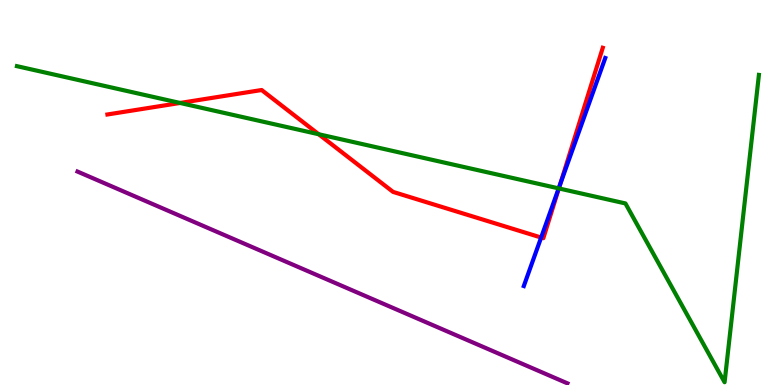[{'lines': ['blue', 'red'], 'intersections': [{'x': 6.98, 'y': 3.83}, {'x': 7.23, 'y': 5.22}]}, {'lines': ['green', 'red'], 'intersections': [{'x': 2.32, 'y': 7.33}, {'x': 4.11, 'y': 6.51}, {'x': 7.21, 'y': 5.11}]}, {'lines': ['purple', 'red'], 'intersections': []}, {'lines': ['blue', 'green'], 'intersections': [{'x': 7.21, 'y': 5.11}]}, {'lines': ['blue', 'purple'], 'intersections': []}, {'lines': ['green', 'purple'], 'intersections': []}]